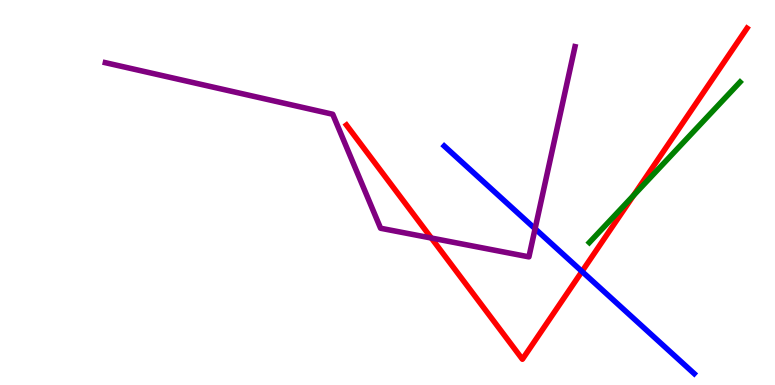[{'lines': ['blue', 'red'], 'intersections': [{'x': 7.51, 'y': 2.95}]}, {'lines': ['green', 'red'], 'intersections': [{'x': 8.17, 'y': 4.92}]}, {'lines': ['purple', 'red'], 'intersections': [{'x': 5.57, 'y': 3.82}]}, {'lines': ['blue', 'green'], 'intersections': []}, {'lines': ['blue', 'purple'], 'intersections': [{'x': 6.9, 'y': 4.06}]}, {'lines': ['green', 'purple'], 'intersections': []}]